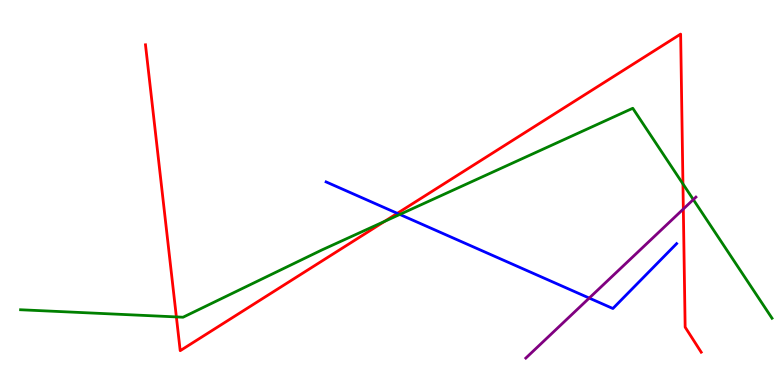[{'lines': ['blue', 'red'], 'intersections': [{'x': 5.13, 'y': 4.46}]}, {'lines': ['green', 'red'], 'intersections': [{'x': 2.28, 'y': 1.77}, {'x': 4.96, 'y': 4.25}, {'x': 8.81, 'y': 5.22}]}, {'lines': ['purple', 'red'], 'intersections': [{'x': 8.82, 'y': 4.57}]}, {'lines': ['blue', 'green'], 'intersections': [{'x': 5.16, 'y': 4.43}]}, {'lines': ['blue', 'purple'], 'intersections': [{'x': 7.6, 'y': 2.26}]}, {'lines': ['green', 'purple'], 'intersections': [{'x': 8.95, 'y': 4.82}]}]